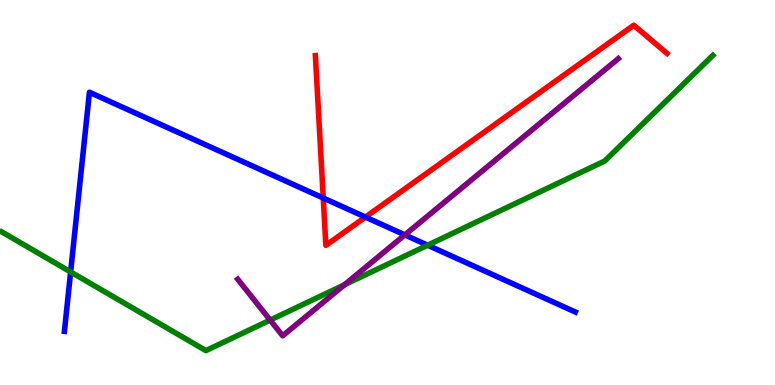[{'lines': ['blue', 'red'], 'intersections': [{'x': 4.17, 'y': 4.86}, {'x': 4.72, 'y': 4.36}]}, {'lines': ['green', 'red'], 'intersections': []}, {'lines': ['purple', 'red'], 'intersections': []}, {'lines': ['blue', 'green'], 'intersections': [{'x': 0.911, 'y': 2.94}, {'x': 5.52, 'y': 3.63}]}, {'lines': ['blue', 'purple'], 'intersections': [{'x': 5.22, 'y': 3.9}]}, {'lines': ['green', 'purple'], 'intersections': [{'x': 3.49, 'y': 1.69}, {'x': 4.45, 'y': 2.6}]}]